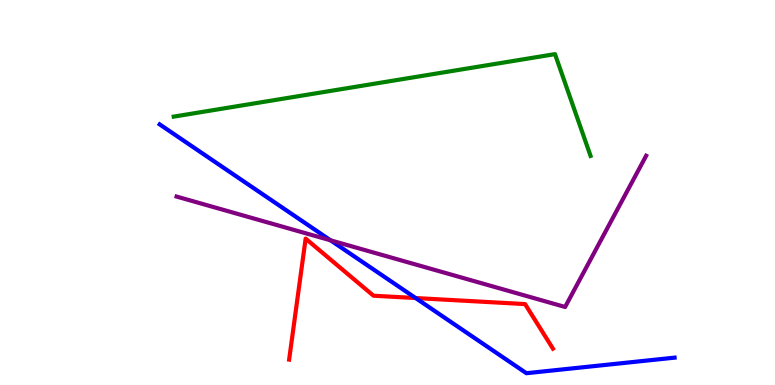[{'lines': ['blue', 'red'], 'intersections': [{'x': 5.36, 'y': 2.26}]}, {'lines': ['green', 'red'], 'intersections': []}, {'lines': ['purple', 'red'], 'intersections': []}, {'lines': ['blue', 'green'], 'intersections': []}, {'lines': ['blue', 'purple'], 'intersections': [{'x': 4.27, 'y': 3.76}]}, {'lines': ['green', 'purple'], 'intersections': []}]